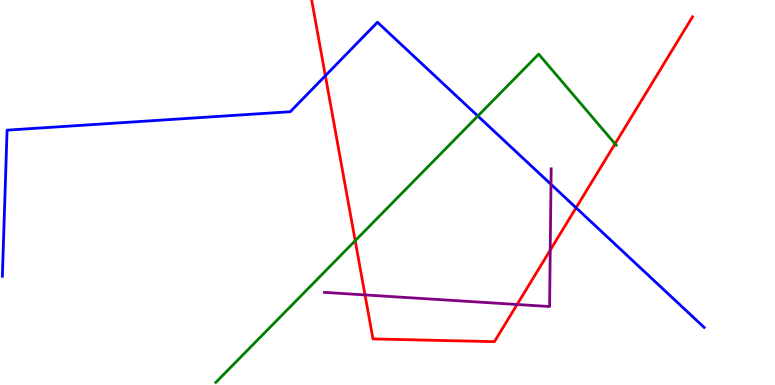[{'lines': ['blue', 'red'], 'intersections': [{'x': 4.2, 'y': 8.03}, {'x': 7.43, 'y': 4.6}]}, {'lines': ['green', 'red'], 'intersections': [{'x': 4.58, 'y': 3.75}, {'x': 7.94, 'y': 6.26}]}, {'lines': ['purple', 'red'], 'intersections': [{'x': 4.71, 'y': 2.34}, {'x': 6.67, 'y': 2.09}, {'x': 7.1, 'y': 3.5}]}, {'lines': ['blue', 'green'], 'intersections': [{'x': 6.17, 'y': 6.99}]}, {'lines': ['blue', 'purple'], 'intersections': [{'x': 7.11, 'y': 5.21}]}, {'lines': ['green', 'purple'], 'intersections': []}]